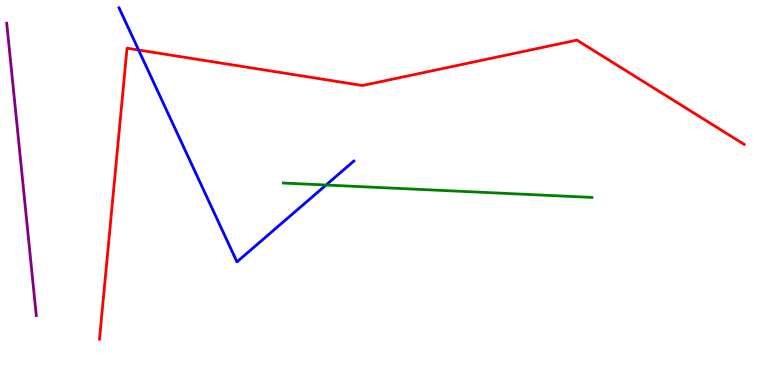[{'lines': ['blue', 'red'], 'intersections': [{'x': 1.79, 'y': 8.7}]}, {'lines': ['green', 'red'], 'intersections': []}, {'lines': ['purple', 'red'], 'intersections': []}, {'lines': ['blue', 'green'], 'intersections': [{'x': 4.21, 'y': 5.19}]}, {'lines': ['blue', 'purple'], 'intersections': []}, {'lines': ['green', 'purple'], 'intersections': []}]